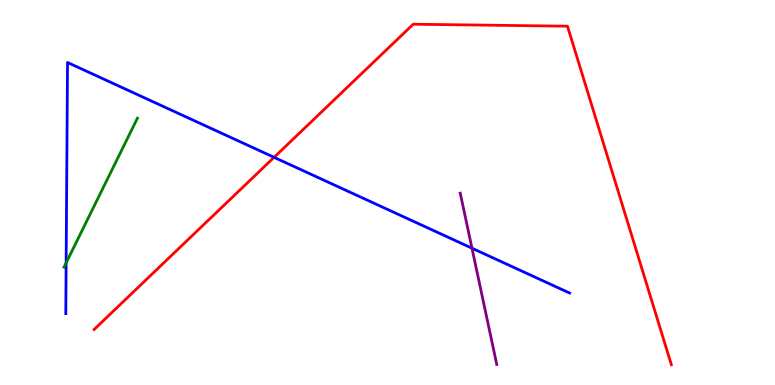[{'lines': ['blue', 'red'], 'intersections': [{'x': 3.54, 'y': 5.91}]}, {'lines': ['green', 'red'], 'intersections': []}, {'lines': ['purple', 'red'], 'intersections': []}, {'lines': ['blue', 'green'], 'intersections': [{'x': 0.853, 'y': 3.17}]}, {'lines': ['blue', 'purple'], 'intersections': [{'x': 6.09, 'y': 3.55}]}, {'lines': ['green', 'purple'], 'intersections': []}]